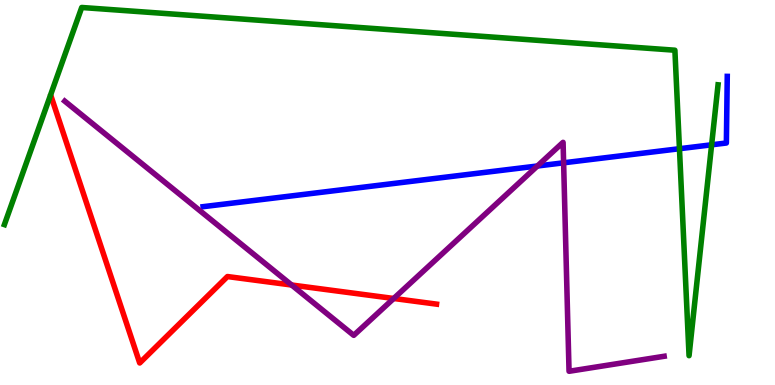[{'lines': ['blue', 'red'], 'intersections': []}, {'lines': ['green', 'red'], 'intersections': []}, {'lines': ['purple', 'red'], 'intersections': [{'x': 3.76, 'y': 2.6}, {'x': 5.08, 'y': 2.25}]}, {'lines': ['blue', 'green'], 'intersections': [{'x': 8.77, 'y': 6.14}, {'x': 9.18, 'y': 6.24}]}, {'lines': ['blue', 'purple'], 'intersections': [{'x': 6.93, 'y': 5.69}, {'x': 7.27, 'y': 5.77}]}, {'lines': ['green', 'purple'], 'intersections': []}]